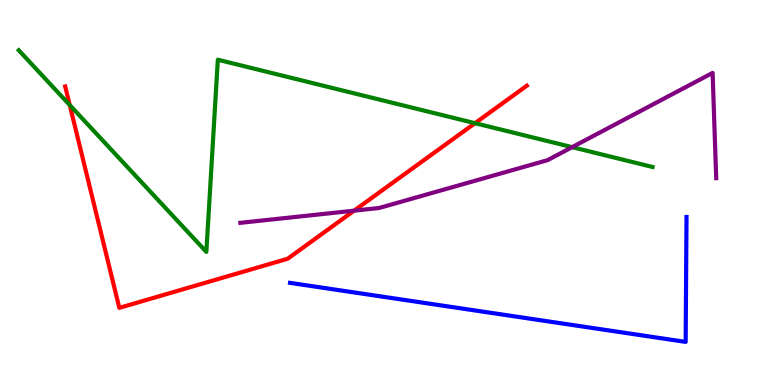[{'lines': ['blue', 'red'], 'intersections': []}, {'lines': ['green', 'red'], 'intersections': [{'x': 0.9, 'y': 7.27}, {'x': 6.13, 'y': 6.8}]}, {'lines': ['purple', 'red'], 'intersections': [{'x': 4.57, 'y': 4.53}]}, {'lines': ['blue', 'green'], 'intersections': []}, {'lines': ['blue', 'purple'], 'intersections': []}, {'lines': ['green', 'purple'], 'intersections': [{'x': 7.38, 'y': 6.18}]}]